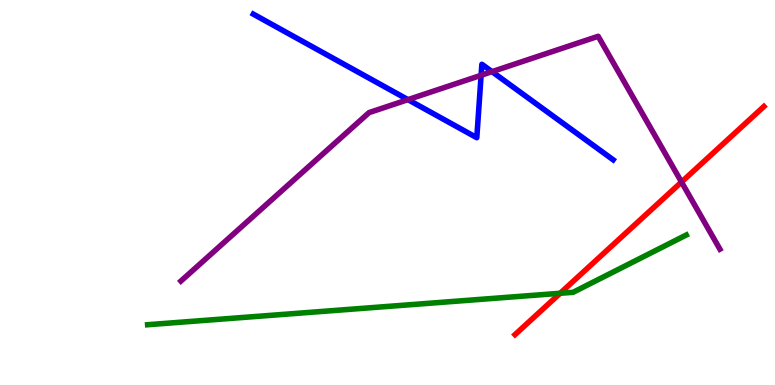[{'lines': ['blue', 'red'], 'intersections': []}, {'lines': ['green', 'red'], 'intersections': [{'x': 7.23, 'y': 2.38}]}, {'lines': ['purple', 'red'], 'intersections': [{'x': 8.79, 'y': 5.27}]}, {'lines': ['blue', 'green'], 'intersections': []}, {'lines': ['blue', 'purple'], 'intersections': [{'x': 5.26, 'y': 7.41}, {'x': 6.21, 'y': 8.04}, {'x': 6.35, 'y': 8.14}]}, {'lines': ['green', 'purple'], 'intersections': []}]